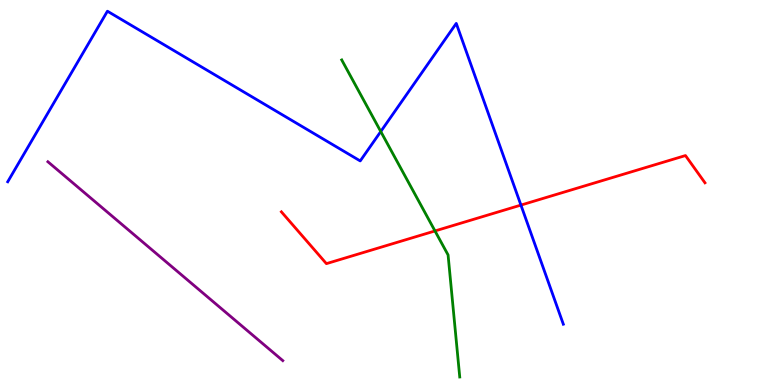[{'lines': ['blue', 'red'], 'intersections': [{'x': 6.72, 'y': 4.67}]}, {'lines': ['green', 'red'], 'intersections': [{'x': 5.61, 'y': 4.0}]}, {'lines': ['purple', 'red'], 'intersections': []}, {'lines': ['blue', 'green'], 'intersections': [{'x': 4.91, 'y': 6.58}]}, {'lines': ['blue', 'purple'], 'intersections': []}, {'lines': ['green', 'purple'], 'intersections': []}]